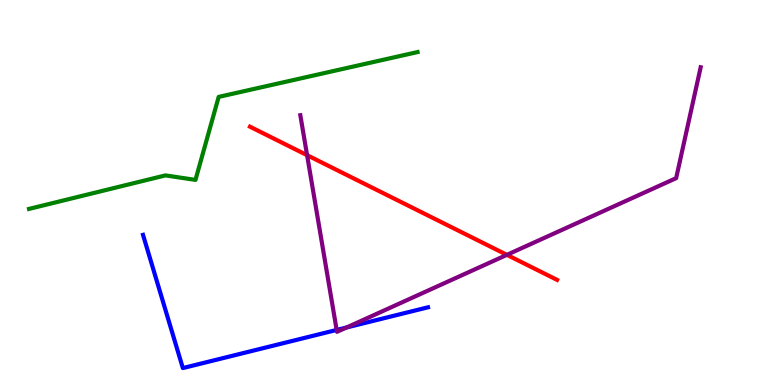[{'lines': ['blue', 'red'], 'intersections': []}, {'lines': ['green', 'red'], 'intersections': []}, {'lines': ['purple', 'red'], 'intersections': [{'x': 3.96, 'y': 5.97}, {'x': 6.54, 'y': 3.38}]}, {'lines': ['blue', 'green'], 'intersections': []}, {'lines': ['blue', 'purple'], 'intersections': [{'x': 4.34, 'y': 1.43}, {'x': 4.47, 'y': 1.49}]}, {'lines': ['green', 'purple'], 'intersections': []}]